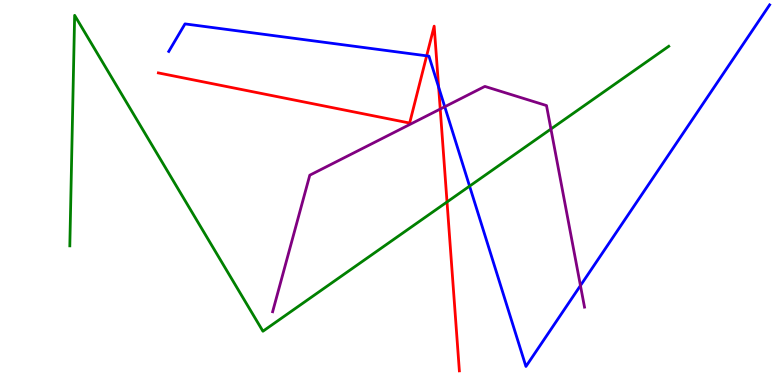[{'lines': ['blue', 'red'], 'intersections': [{'x': 5.51, 'y': 8.55}, {'x': 5.66, 'y': 7.74}]}, {'lines': ['green', 'red'], 'intersections': [{'x': 5.77, 'y': 4.75}]}, {'lines': ['purple', 'red'], 'intersections': [{'x': 5.68, 'y': 7.17}]}, {'lines': ['blue', 'green'], 'intersections': [{'x': 6.06, 'y': 5.17}]}, {'lines': ['blue', 'purple'], 'intersections': [{'x': 5.74, 'y': 7.23}, {'x': 7.49, 'y': 2.58}]}, {'lines': ['green', 'purple'], 'intersections': [{'x': 7.11, 'y': 6.65}]}]